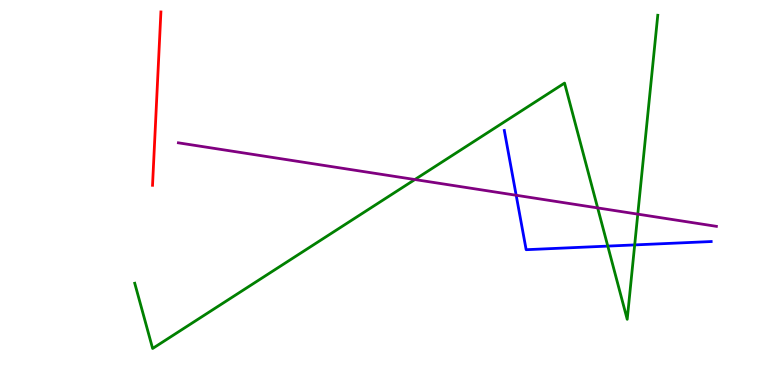[{'lines': ['blue', 'red'], 'intersections': []}, {'lines': ['green', 'red'], 'intersections': []}, {'lines': ['purple', 'red'], 'intersections': []}, {'lines': ['blue', 'green'], 'intersections': [{'x': 7.84, 'y': 3.61}, {'x': 8.19, 'y': 3.64}]}, {'lines': ['blue', 'purple'], 'intersections': [{'x': 6.66, 'y': 4.93}]}, {'lines': ['green', 'purple'], 'intersections': [{'x': 5.35, 'y': 5.34}, {'x': 7.71, 'y': 4.6}, {'x': 8.23, 'y': 4.44}]}]